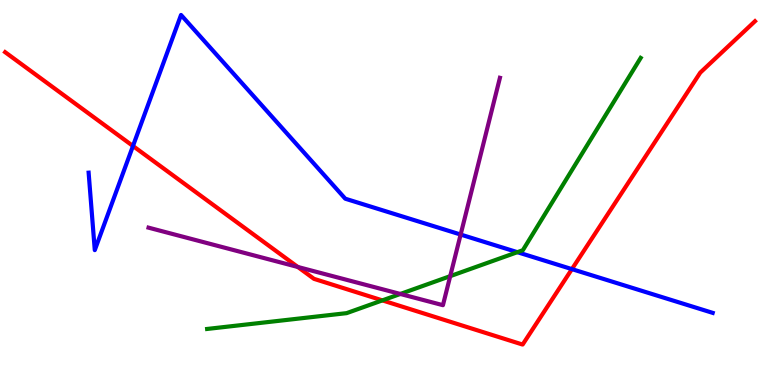[{'lines': ['blue', 'red'], 'intersections': [{'x': 1.72, 'y': 6.21}, {'x': 7.38, 'y': 3.01}]}, {'lines': ['green', 'red'], 'intersections': [{'x': 4.93, 'y': 2.2}]}, {'lines': ['purple', 'red'], 'intersections': [{'x': 3.84, 'y': 3.07}]}, {'lines': ['blue', 'green'], 'intersections': [{'x': 6.68, 'y': 3.45}]}, {'lines': ['blue', 'purple'], 'intersections': [{'x': 5.94, 'y': 3.91}]}, {'lines': ['green', 'purple'], 'intersections': [{'x': 5.17, 'y': 2.36}, {'x': 5.81, 'y': 2.83}]}]